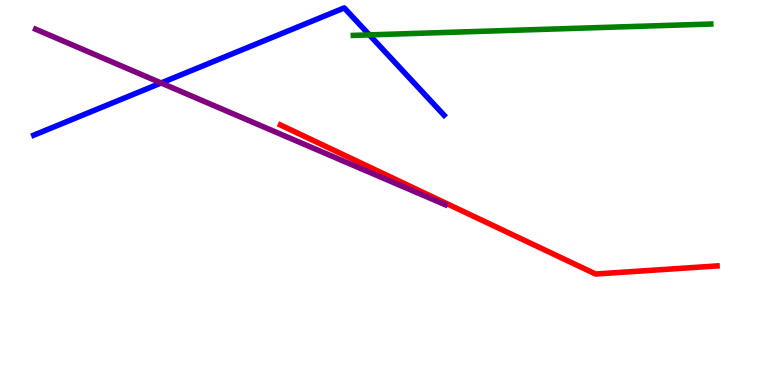[{'lines': ['blue', 'red'], 'intersections': []}, {'lines': ['green', 'red'], 'intersections': []}, {'lines': ['purple', 'red'], 'intersections': []}, {'lines': ['blue', 'green'], 'intersections': [{'x': 4.77, 'y': 9.09}]}, {'lines': ['blue', 'purple'], 'intersections': [{'x': 2.08, 'y': 7.85}]}, {'lines': ['green', 'purple'], 'intersections': []}]